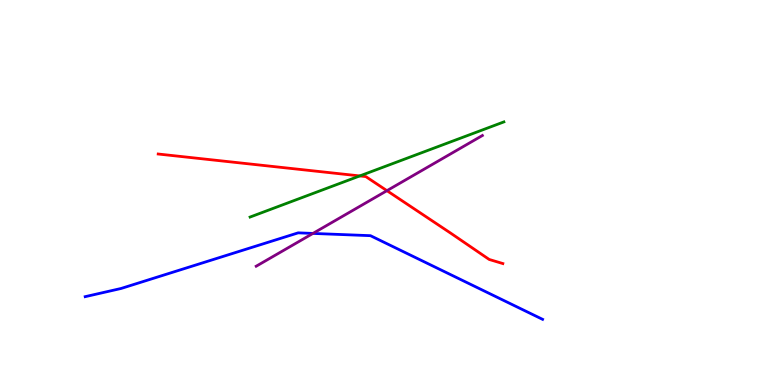[{'lines': ['blue', 'red'], 'intersections': []}, {'lines': ['green', 'red'], 'intersections': [{'x': 4.64, 'y': 5.43}]}, {'lines': ['purple', 'red'], 'intersections': [{'x': 4.99, 'y': 5.05}]}, {'lines': ['blue', 'green'], 'intersections': []}, {'lines': ['blue', 'purple'], 'intersections': [{'x': 4.04, 'y': 3.94}]}, {'lines': ['green', 'purple'], 'intersections': []}]